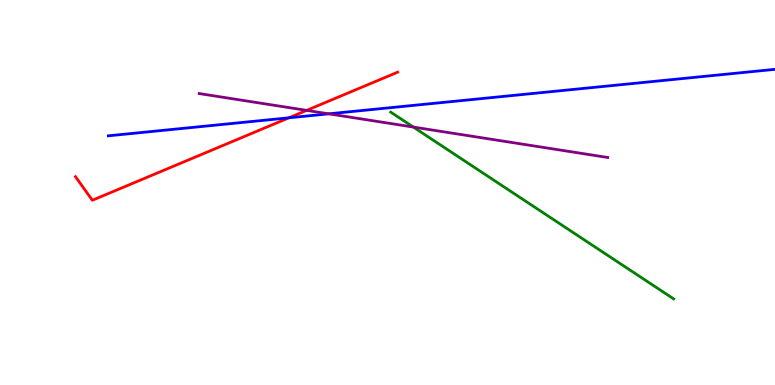[{'lines': ['blue', 'red'], 'intersections': [{'x': 3.73, 'y': 6.94}]}, {'lines': ['green', 'red'], 'intersections': []}, {'lines': ['purple', 'red'], 'intersections': [{'x': 3.96, 'y': 7.13}]}, {'lines': ['blue', 'green'], 'intersections': []}, {'lines': ['blue', 'purple'], 'intersections': [{'x': 4.24, 'y': 7.04}]}, {'lines': ['green', 'purple'], 'intersections': [{'x': 5.33, 'y': 6.7}]}]